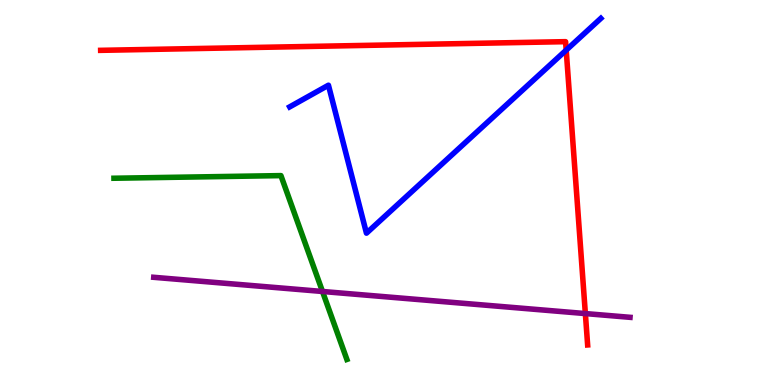[{'lines': ['blue', 'red'], 'intersections': [{'x': 7.31, 'y': 8.7}]}, {'lines': ['green', 'red'], 'intersections': []}, {'lines': ['purple', 'red'], 'intersections': [{'x': 7.55, 'y': 1.86}]}, {'lines': ['blue', 'green'], 'intersections': []}, {'lines': ['blue', 'purple'], 'intersections': []}, {'lines': ['green', 'purple'], 'intersections': [{'x': 4.16, 'y': 2.43}]}]